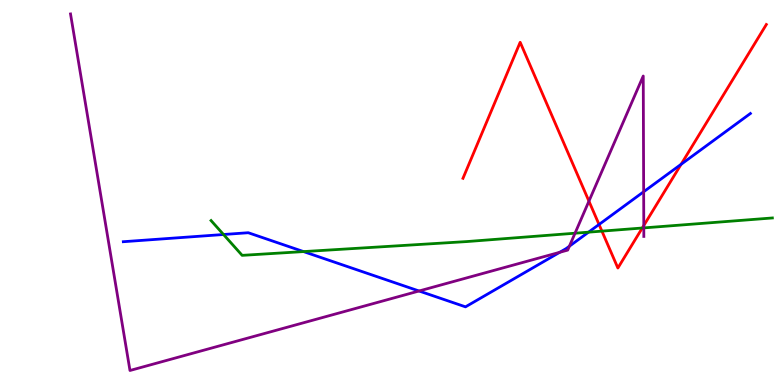[{'lines': ['blue', 'red'], 'intersections': [{'x': 7.73, 'y': 4.17}, {'x': 8.79, 'y': 5.73}]}, {'lines': ['green', 'red'], 'intersections': [{'x': 7.77, 'y': 4.0}, {'x': 8.29, 'y': 4.08}]}, {'lines': ['purple', 'red'], 'intersections': [{'x': 7.6, 'y': 4.78}, {'x': 8.31, 'y': 4.14}]}, {'lines': ['blue', 'green'], 'intersections': [{'x': 2.88, 'y': 3.91}, {'x': 3.92, 'y': 3.47}, {'x': 7.59, 'y': 3.97}]}, {'lines': ['blue', 'purple'], 'intersections': [{'x': 5.41, 'y': 2.44}, {'x': 7.22, 'y': 3.45}, {'x': 7.35, 'y': 3.6}, {'x': 8.31, 'y': 5.02}]}, {'lines': ['green', 'purple'], 'intersections': [{'x': 7.42, 'y': 3.94}, {'x': 8.31, 'y': 4.08}]}]